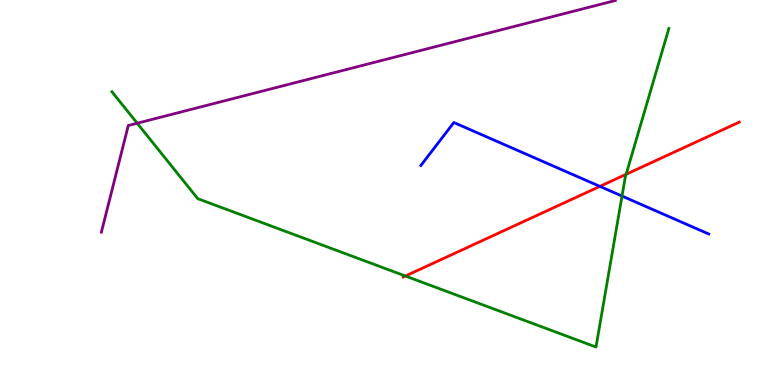[{'lines': ['blue', 'red'], 'intersections': [{'x': 7.74, 'y': 5.16}]}, {'lines': ['green', 'red'], 'intersections': [{'x': 5.23, 'y': 2.83}, {'x': 8.08, 'y': 5.47}]}, {'lines': ['purple', 'red'], 'intersections': []}, {'lines': ['blue', 'green'], 'intersections': [{'x': 8.03, 'y': 4.91}]}, {'lines': ['blue', 'purple'], 'intersections': []}, {'lines': ['green', 'purple'], 'intersections': [{'x': 1.77, 'y': 6.8}]}]